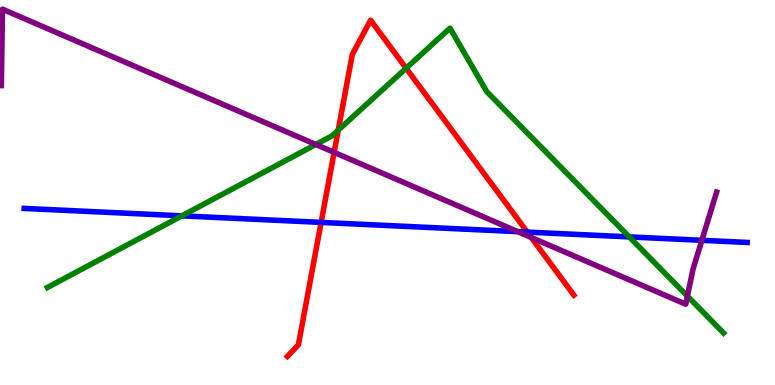[{'lines': ['blue', 'red'], 'intersections': [{'x': 4.14, 'y': 4.22}, {'x': 6.8, 'y': 3.97}]}, {'lines': ['green', 'red'], 'intersections': [{'x': 4.36, 'y': 6.62}, {'x': 5.24, 'y': 8.23}]}, {'lines': ['purple', 'red'], 'intersections': [{'x': 4.31, 'y': 6.04}, {'x': 6.85, 'y': 3.83}]}, {'lines': ['blue', 'green'], 'intersections': [{'x': 2.35, 'y': 4.39}, {'x': 8.12, 'y': 3.85}]}, {'lines': ['blue', 'purple'], 'intersections': [{'x': 6.68, 'y': 3.98}, {'x': 9.06, 'y': 3.76}]}, {'lines': ['green', 'purple'], 'intersections': [{'x': 4.08, 'y': 6.25}, {'x': 8.87, 'y': 2.31}]}]